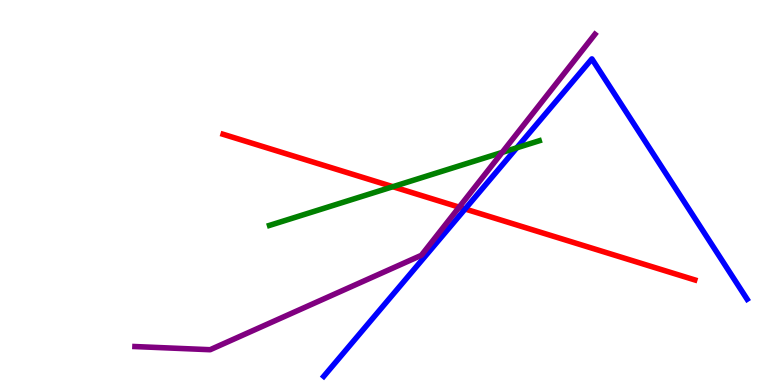[{'lines': ['blue', 'red'], 'intersections': [{'x': 6.0, 'y': 4.57}]}, {'lines': ['green', 'red'], 'intersections': [{'x': 5.07, 'y': 5.15}]}, {'lines': ['purple', 'red'], 'intersections': [{'x': 5.92, 'y': 4.62}]}, {'lines': ['blue', 'green'], 'intersections': [{'x': 6.67, 'y': 6.16}]}, {'lines': ['blue', 'purple'], 'intersections': []}, {'lines': ['green', 'purple'], 'intersections': [{'x': 6.48, 'y': 6.04}]}]